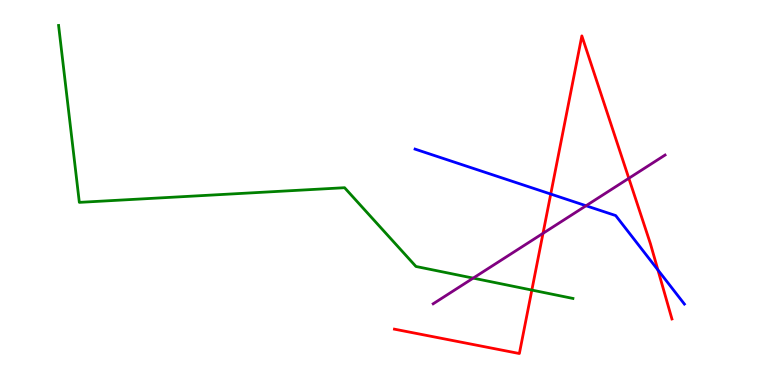[{'lines': ['blue', 'red'], 'intersections': [{'x': 7.11, 'y': 4.96}, {'x': 8.49, 'y': 2.99}]}, {'lines': ['green', 'red'], 'intersections': [{'x': 6.86, 'y': 2.47}]}, {'lines': ['purple', 'red'], 'intersections': [{'x': 7.01, 'y': 3.94}, {'x': 8.11, 'y': 5.37}]}, {'lines': ['blue', 'green'], 'intersections': []}, {'lines': ['blue', 'purple'], 'intersections': [{'x': 7.56, 'y': 4.66}]}, {'lines': ['green', 'purple'], 'intersections': [{'x': 6.11, 'y': 2.78}]}]